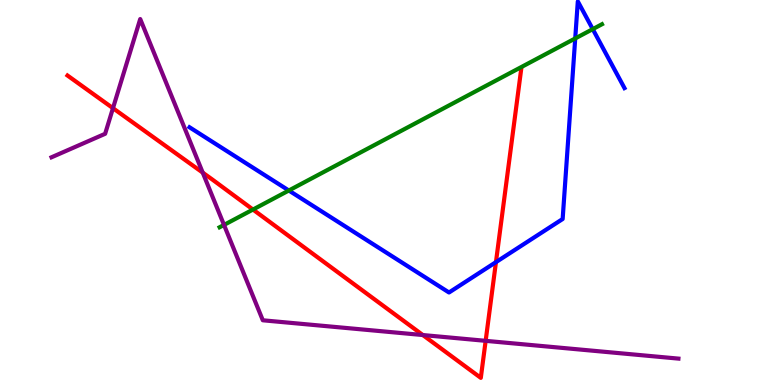[{'lines': ['blue', 'red'], 'intersections': [{'x': 6.4, 'y': 3.19}]}, {'lines': ['green', 'red'], 'intersections': [{'x': 3.26, 'y': 4.56}]}, {'lines': ['purple', 'red'], 'intersections': [{'x': 1.46, 'y': 7.19}, {'x': 2.62, 'y': 5.52}, {'x': 5.46, 'y': 1.3}, {'x': 6.27, 'y': 1.15}]}, {'lines': ['blue', 'green'], 'intersections': [{'x': 3.73, 'y': 5.05}, {'x': 7.42, 'y': 9.0}, {'x': 7.65, 'y': 9.24}]}, {'lines': ['blue', 'purple'], 'intersections': []}, {'lines': ['green', 'purple'], 'intersections': [{'x': 2.89, 'y': 4.16}]}]